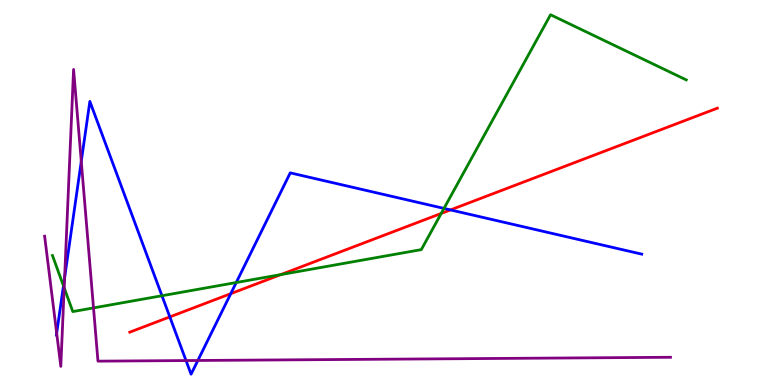[{'lines': ['blue', 'red'], 'intersections': [{'x': 2.19, 'y': 1.77}, {'x': 2.98, 'y': 2.37}, {'x': 5.81, 'y': 4.55}]}, {'lines': ['green', 'red'], 'intersections': [{'x': 3.62, 'y': 2.87}, {'x': 5.69, 'y': 4.46}]}, {'lines': ['purple', 'red'], 'intersections': []}, {'lines': ['blue', 'green'], 'intersections': [{'x': 0.819, 'y': 2.58}, {'x': 2.09, 'y': 2.32}, {'x': 3.05, 'y': 2.66}, {'x': 5.73, 'y': 4.59}]}, {'lines': ['blue', 'purple'], 'intersections': [{'x': 0.731, 'y': 1.35}, {'x': 0.834, 'y': 2.79}, {'x': 1.05, 'y': 5.81}, {'x': 2.4, 'y': 0.635}, {'x': 2.55, 'y': 0.637}]}, {'lines': ['green', 'purple'], 'intersections': [{'x': 0.828, 'y': 2.52}, {'x': 1.21, 'y': 2.0}]}]